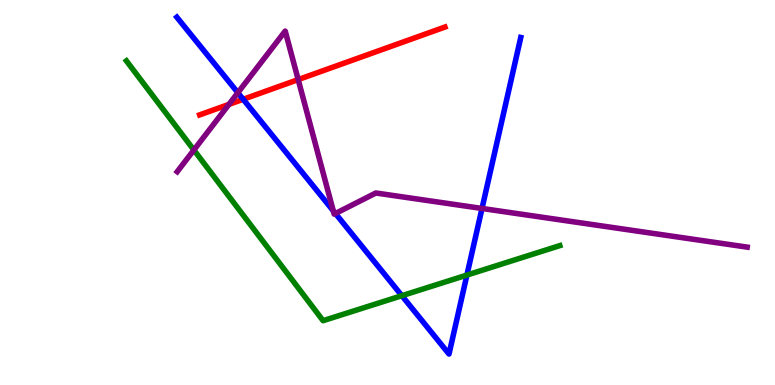[{'lines': ['blue', 'red'], 'intersections': [{'x': 3.14, 'y': 7.42}]}, {'lines': ['green', 'red'], 'intersections': []}, {'lines': ['purple', 'red'], 'intersections': [{'x': 2.95, 'y': 7.29}, {'x': 3.85, 'y': 7.93}]}, {'lines': ['blue', 'green'], 'intersections': [{'x': 5.19, 'y': 2.32}, {'x': 6.02, 'y': 2.86}]}, {'lines': ['blue', 'purple'], 'intersections': [{'x': 3.07, 'y': 7.59}, {'x': 4.3, 'y': 4.53}, {'x': 4.33, 'y': 4.46}, {'x': 6.22, 'y': 4.59}]}, {'lines': ['green', 'purple'], 'intersections': [{'x': 2.5, 'y': 6.1}]}]